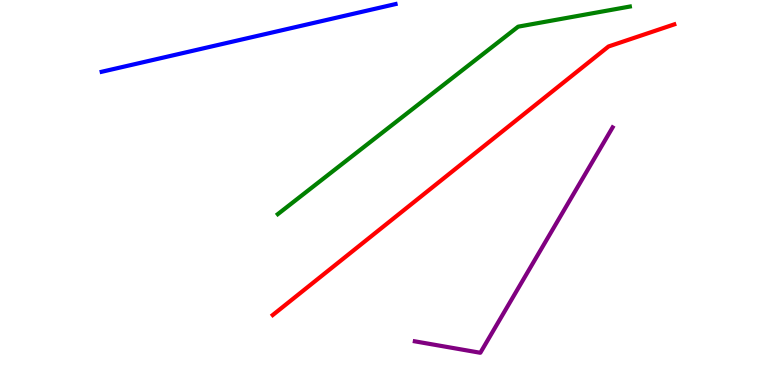[{'lines': ['blue', 'red'], 'intersections': []}, {'lines': ['green', 'red'], 'intersections': []}, {'lines': ['purple', 'red'], 'intersections': []}, {'lines': ['blue', 'green'], 'intersections': []}, {'lines': ['blue', 'purple'], 'intersections': []}, {'lines': ['green', 'purple'], 'intersections': []}]